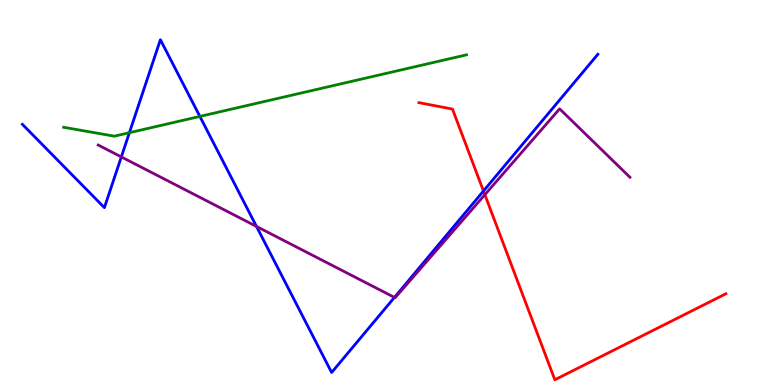[{'lines': ['blue', 'red'], 'intersections': [{'x': 6.24, 'y': 5.04}]}, {'lines': ['green', 'red'], 'intersections': []}, {'lines': ['purple', 'red'], 'intersections': [{'x': 6.26, 'y': 4.94}]}, {'lines': ['blue', 'green'], 'intersections': [{'x': 1.67, 'y': 6.55}, {'x': 2.58, 'y': 6.98}]}, {'lines': ['blue', 'purple'], 'intersections': [{'x': 1.57, 'y': 5.92}, {'x': 3.31, 'y': 4.12}, {'x': 5.09, 'y': 2.28}]}, {'lines': ['green', 'purple'], 'intersections': []}]